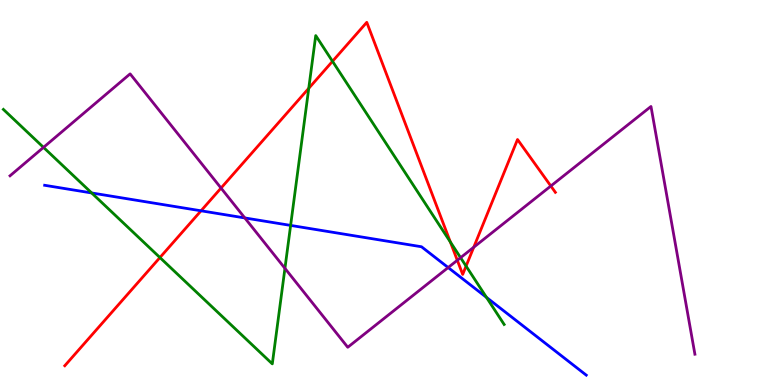[{'lines': ['blue', 'red'], 'intersections': [{'x': 2.59, 'y': 4.52}]}, {'lines': ['green', 'red'], 'intersections': [{'x': 2.06, 'y': 3.31}, {'x': 3.98, 'y': 7.71}, {'x': 4.29, 'y': 8.41}, {'x': 5.81, 'y': 3.72}, {'x': 6.01, 'y': 3.09}]}, {'lines': ['purple', 'red'], 'intersections': [{'x': 2.85, 'y': 5.12}, {'x': 5.9, 'y': 3.24}, {'x': 6.11, 'y': 3.58}, {'x': 7.11, 'y': 5.17}]}, {'lines': ['blue', 'green'], 'intersections': [{'x': 1.18, 'y': 4.99}, {'x': 3.75, 'y': 4.15}, {'x': 6.28, 'y': 2.27}]}, {'lines': ['blue', 'purple'], 'intersections': [{'x': 3.16, 'y': 4.34}, {'x': 5.78, 'y': 3.05}]}, {'lines': ['green', 'purple'], 'intersections': [{'x': 0.561, 'y': 6.17}, {'x': 3.68, 'y': 3.03}, {'x': 5.94, 'y': 3.31}]}]